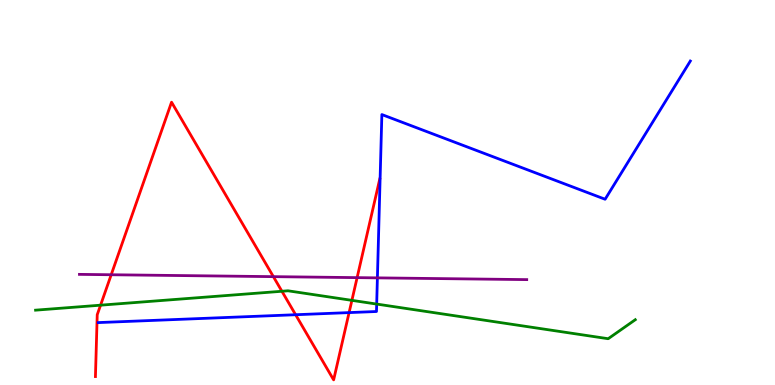[{'lines': ['blue', 'red'], 'intersections': [{'x': 3.81, 'y': 1.83}, {'x': 4.5, 'y': 1.88}]}, {'lines': ['green', 'red'], 'intersections': [{'x': 1.3, 'y': 2.07}, {'x': 3.64, 'y': 2.43}, {'x': 4.54, 'y': 2.2}]}, {'lines': ['purple', 'red'], 'intersections': [{'x': 1.43, 'y': 2.86}, {'x': 3.53, 'y': 2.81}, {'x': 4.61, 'y': 2.79}]}, {'lines': ['blue', 'green'], 'intersections': [{'x': 4.86, 'y': 2.1}]}, {'lines': ['blue', 'purple'], 'intersections': [{'x': 4.87, 'y': 2.78}]}, {'lines': ['green', 'purple'], 'intersections': []}]